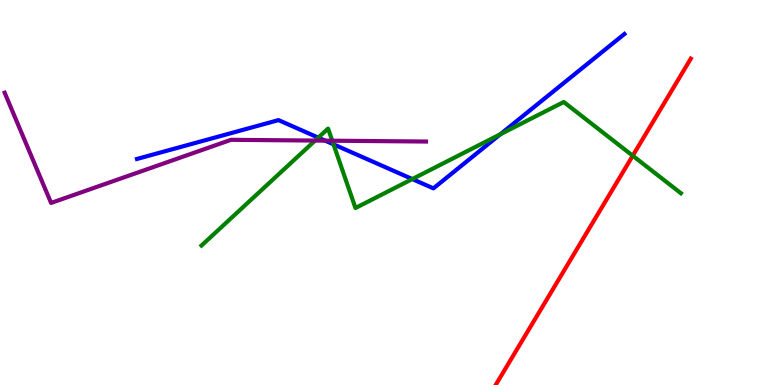[{'lines': ['blue', 'red'], 'intersections': []}, {'lines': ['green', 'red'], 'intersections': [{'x': 8.16, 'y': 5.96}]}, {'lines': ['purple', 'red'], 'intersections': []}, {'lines': ['blue', 'green'], 'intersections': [{'x': 4.11, 'y': 6.43}, {'x': 4.3, 'y': 6.25}, {'x': 5.32, 'y': 5.35}, {'x': 6.46, 'y': 6.51}]}, {'lines': ['blue', 'purple'], 'intersections': [{'x': 4.2, 'y': 6.35}]}, {'lines': ['green', 'purple'], 'intersections': [{'x': 4.07, 'y': 6.35}, {'x': 4.29, 'y': 6.35}]}]